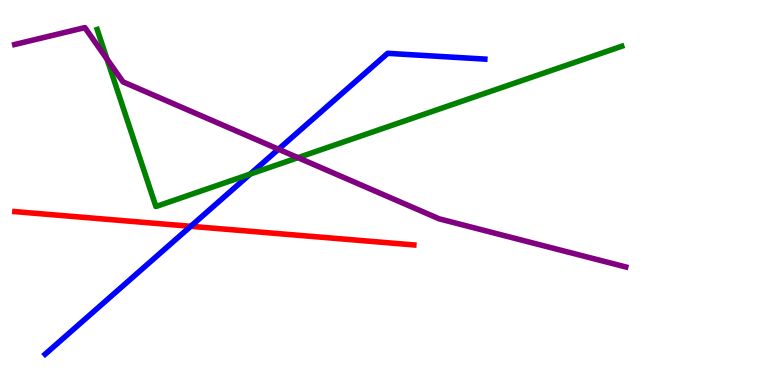[{'lines': ['blue', 'red'], 'intersections': [{'x': 2.46, 'y': 4.12}]}, {'lines': ['green', 'red'], 'intersections': []}, {'lines': ['purple', 'red'], 'intersections': []}, {'lines': ['blue', 'green'], 'intersections': [{'x': 3.23, 'y': 5.48}]}, {'lines': ['blue', 'purple'], 'intersections': [{'x': 3.59, 'y': 6.12}]}, {'lines': ['green', 'purple'], 'intersections': [{'x': 1.38, 'y': 8.46}, {'x': 3.84, 'y': 5.9}]}]